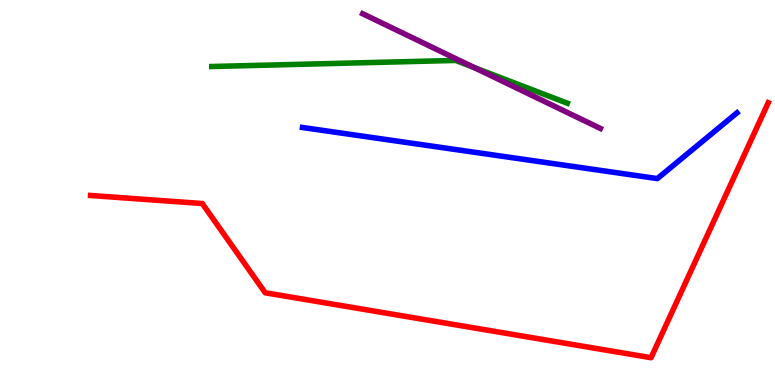[{'lines': ['blue', 'red'], 'intersections': []}, {'lines': ['green', 'red'], 'intersections': []}, {'lines': ['purple', 'red'], 'intersections': []}, {'lines': ['blue', 'green'], 'intersections': []}, {'lines': ['blue', 'purple'], 'intersections': []}, {'lines': ['green', 'purple'], 'intersections': [{'x': 6.12, 'y': 8.25}]}]